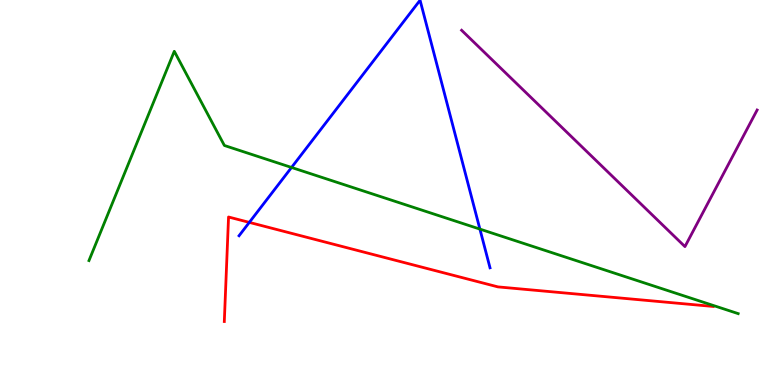[{'lines': ['blue', 'red'], 'intersections': [{'x': 3.22, 'y': 4.22}]}, {'lines': ['green', 'red'], 'intersections': []}, {'lines': ['purple', 'red'], 'intersections': []}, {'lines': ['blue', 'green'], 'intersections': [{'x': 3.76, 'y': 5.65}, {'x': 6.19, 'y': 4.05}]}, {'lines': ['blue', 'purple'], 'intersections': []}, {'lines': ['green', 'purple'], 'intersections': []}]